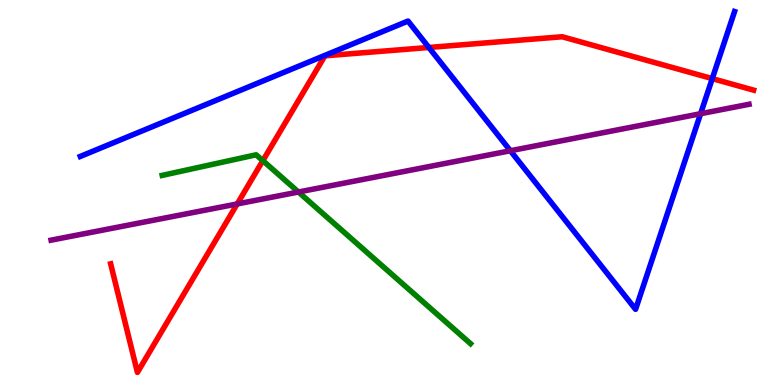[{'lines': ['blue', 'red'], 'intersections': [{'x': 5.53, 'y': 8.77}, {'x': 9.19, 'y': 7.96}]}, {'lines': ['green', 'red'], 'intersections': [{'x': 3.39, 'y': 5.83}]}, {'lines': ['purple', 'red'], 'intersections': [{'x': 3.06, 'y': 4.7}]}, {'lines': ['blue', 'green'], 'intersections': []}, {'lines': ['blue', 'purple'], 'intersections': [{'x': 6.59, 'y': 6.08}, {'x': 9.04, 'y': 7.05}]}, {'lines': ['green', 'purple'], 'intersections': [{'x': 3.85, 'y': 5.01}]}]